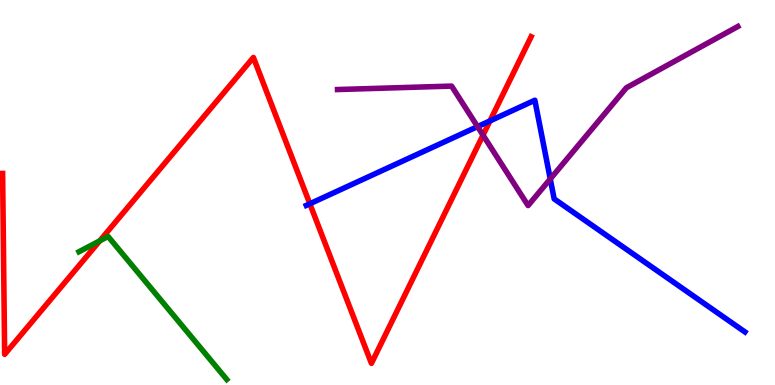[{'lines': ['blue', 'red'], 'intersections': [{'x': 4.0, 'y': 4.71}, {'x': 6.32, 'y': 6.86}]}, {'lines': ['green', 'red'], 'intersections': [{'x': 1.29, 'y': 3.74}]}, {'lines': ['purple', 'red'], 'intersections': [{'x': 6.23, 'y': 6.49}]}, {'lines': ['blue', 'green'], 'intersections': []}, {'lines': ['blue', 'purple'], 'intersections': [{'x': 6.16, 'y': 6.71}, {'x': 7.1, 'y': 5.35}]}, {'lines': ['green', 'purple'], 'intersections': []}]